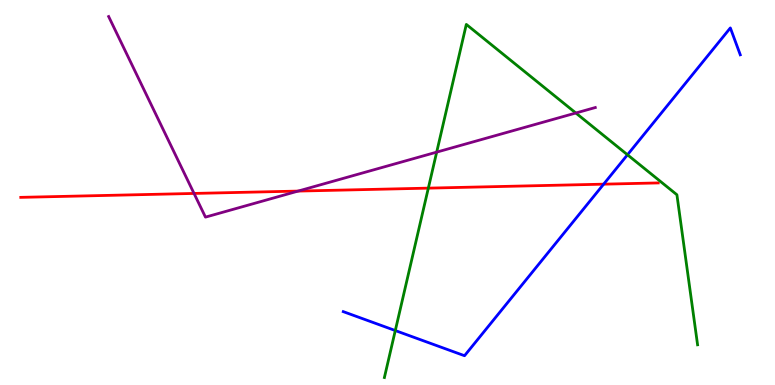[{'lines': ['blue', 'red'], 'intersections': [{'x': 7.79, 'y': 5.22}]}, {'lines': ['green', 'red'], 'intersections': [{'x': 5.53, 'y': 5.11}]}, {'lines': ['purple', 'red'], 'intersections': [{'x': 2.5, 'y': 4.98}, {'x': 3.85, 'y': 5.04}]}, {'lines': ['blue', 'green'], 'intersections': [{'x': 5.1, 'y': 1.41}, {'x': 8.1, 'y': 5.98}]}, {'lines': ['blue', 'purple'], 'intersections': []}, {'lines': ['green', 'purple'], 'intersections': [{'x': 5.63, 'y': 6.05}, {'x': 7.43, 'y': 7.06}]}]